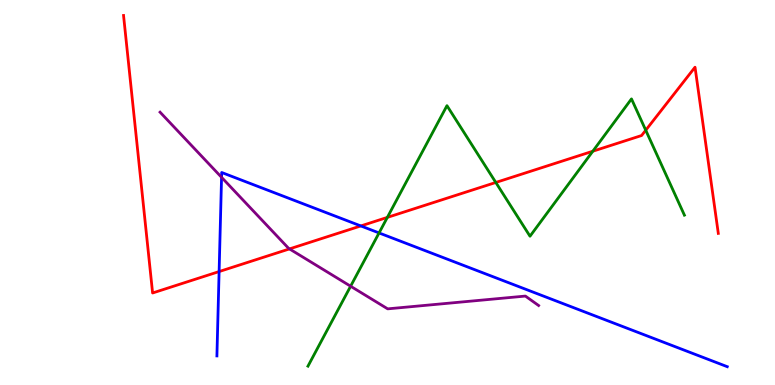[{'lines': ['blue', 'red'], 'intersections': [{'x': 2.83, 'y': 2.95}, {'x': 4.66, 'y': 4.13}]}, {'lines': ['green', 'red'], 'intersections': [{'x': 5.0, 'y': 4.35}, {'x': 6.4, 'y': 5.26}, {'x': 7.65, 'y': 6.07}, {'x': 8.33, 'y': 6.62}]}, {'lines': ['purple', 'red'], 'intersections': [{'x': 3.74, 'y': 3.53}]}, {'lines': ['blue', 'green'], 'intersections': [{'x': 4.89, 'y': 3.95}]}, {'lines': ['blue', 'purple'], 'intersections': [{'x': 2.86, 'y': 5.39}]}, {'lines': ['green', 'purple'], 'intersections': [{'x': 4.52, 'y': 2.57}]}]